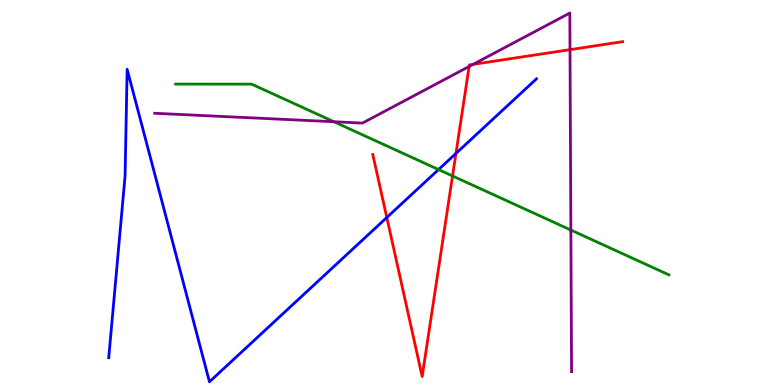[{'lines': ['blue', 'red'], 'intersections': [{'x': 4.99, 'y': 4.35}, {'x': 5.88, 'y': 6.01}]}, {'lines': ['green', 'red'], 'intersections': [{'x': 5.84, 'y': 5.43}]}, {'lines': ['purple', 'red'], 'intersections': [{'x': 6.05, 'y': 8.27}, {'x': 6.11, 'y': 8.33}, {'x': 7.35, 'y': 8.71}]}, {'lines': ['blue', 'green'], 'intersections': [{'x': 5.66, 'y': 5.6}]}, {'lines': ['blue', 'purple'], 'intersections': []}, {'lines': ['green', 'purple'], 'intersections': [{'x': 4.31, 'y': 6.84}, {'x': 7.37, 'y': 4.02}]}]